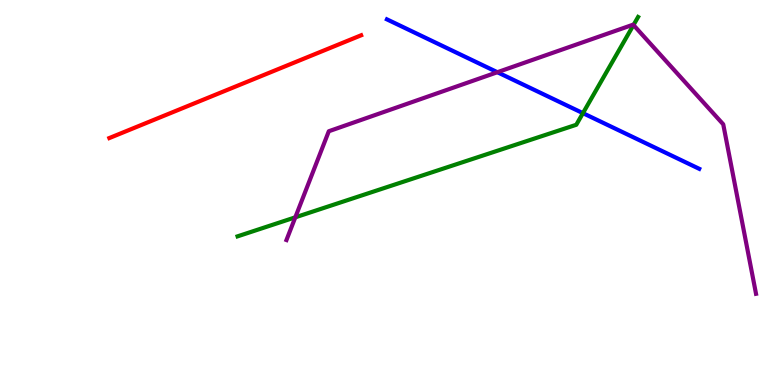[{'lines': ['blue', 'red'], 'intersections': []}, {'lines': ['green', 'red'], 'intersections': []}, {'lines': ['purple', 'red'], 'intersections': []}, {'lines': ['blue', 'green'], 'intersections': [{'x': 7.52, 'y': 7.06}]}, {'lines': ['blue', 'purple'], 'intersections': [{'x': 6.42, 'y': 8.12}]}, {'lines': ['green', 'purple'], 'intersections': [{'x': 3.81, 'y': 4.36}, {'x': 8.17, 'y': 9.35}]}]